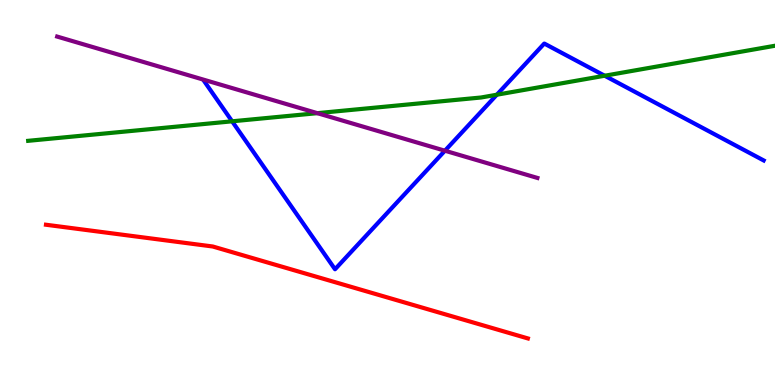[{'lines': ['blue', 'red'], 'intersections': []}, {'lines': ['green', 'red'], 'intersections': []}, {'lines': ['purple', 'red'], 'intersections': []}, {'lines': ['blue', 'green'], 'intersections': [{'x': 3.0, 'y': 6.85}, {'x': 6.41, 'y': 7.54}, {'x': 7.8, 'y': 8.03}]}, {'lines': ['blue', 'purple'], 'intersections': [{'x': 5.74, 'y': 6.09}]}, {'lines': ['green', 'purple'], 'intersections': [{'x': 4.09, 'y': 7.06}]}]